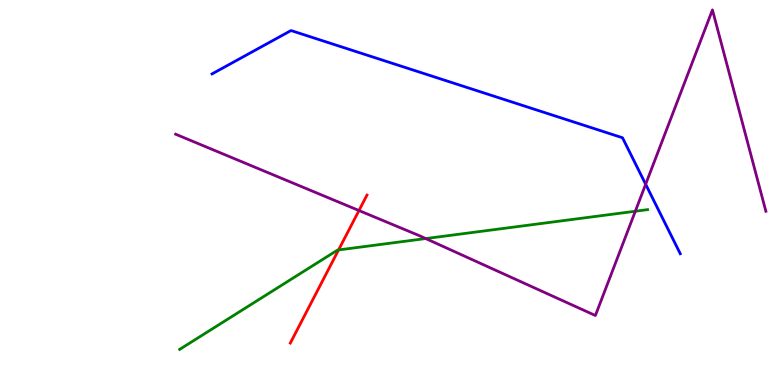[{'lines': ['blue', 'red'], 'intersections': []}, {'lines': ['green', 'red'], 'intersections': [{'x': 4.37, 'y': 3.51}]}, {'lines': ['purple', 'red'], 'intersections': [{'x': 4.63, 'y': 4.53}]}, {'lines': ['blue', 'green'], 'intersections': []}, {'lines': ['blue', 'purple'], 'intersections': [{'x': 8.33, 'y': 5.21}]}, {'lines': ['green', 'purple'], 'intersections': [{'x': 5.49, 'y': 3.8}, {'x': 8.2, 'y': 4.51}]}]